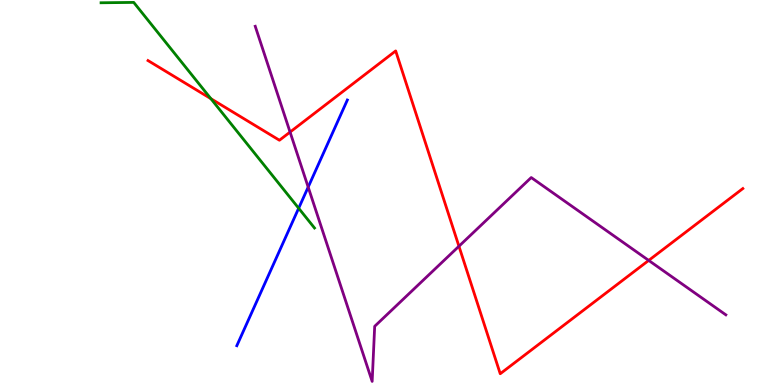[{'lines': ['blue', 'red'], 'intersections': []}, {'lines': ['green', 'red'], 'intersections': [{'x': 2.72, 'y': 7.44}]}, {'lines': ['purple', 'red'], 'intersections': [{'x': 3.74, 'y': 6.57}, {'x': 5.92, 'y': 3.6}, {'x': 8.37, 'y': 3.24}]}, {'lines': ['blue', 'green'], 'intersections': [{'x': 3.85, 'y': 4.59}]}, {'lines': ['blue', 'purple'], 'intersections': [{'x': 3.98, 'y': 5.14}]}, {'lines': ['green', 'purple'], 'intersections': []}]